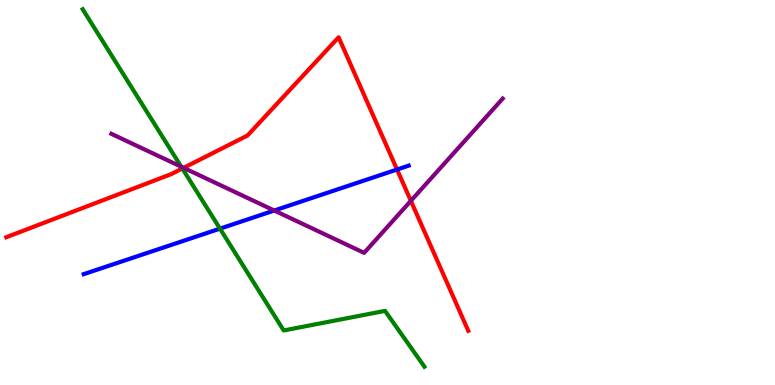[{'lines': ['blue', 'red'], 'intersections': [{'x': 5.12, 'y': 5.6}]}, {'lines': ['green', 'red'], 'intersections': [{'x': 2.35, 'y': 5.62}]}, {'lines': ['purple', 'red'], 'intersections': [{'x': 2.37, 'y': 5.64}, {'x': 5.3, 'y': 4.78}]}, {'lines': ['blue', 'green'], 'intersections': [{'x': 2.84, 'y': 4.06}]}, {'lines': ['blue', 'purple'], 'intersections': [{'x': 3.54, 'y': 4.53}]}, {'lines': ['green', 'purple'], 'intersections': [{'x': 2.34, 'y': 5.67}]}]